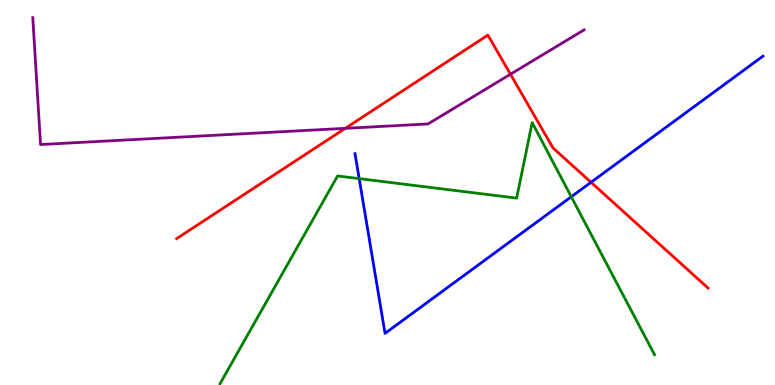[{'lines': ['blue', 'red'], 'intersections': [{'x': 7.63, 'y': 5.27}]}, {'lines': ['green', 'red'], 'intersections': []}, {'lines': ['purple', 'red'], 'intersections': [{'x': 4.46, 'y': 6.67}, {'x': 6.59, 'y': 8.07}]}, {'lines': ['blue', 'green'], 'intersections': [{'x': 4.63, 'y': 5.36}, {'x': 7.37, 'y': 4.89}]}, {'lines': ['blue', 'purple'], 'intersections': []}, {'lines': ['green', 'purple'], 'intersections': []}]